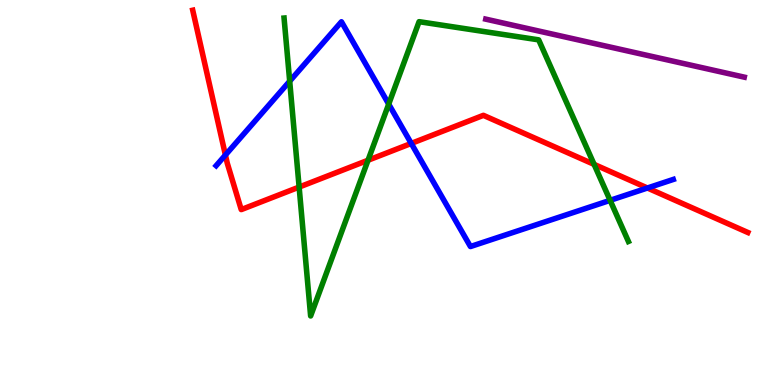[{'lines': ['blue', 'red'], 'intersections': [{'x': 2.91, 'y': 5.97}, {'x': 5.31, 'y': 6.27}, {'x': 8.35, 'y': 5.12}]}, {'lines': ['green', 'red'], 'intersections': [{'x': 3.86, 'y': 5.14}, {'x': 4.75, 'y': 5.84}, {'x': 7.67, 'y': 5.73}]}, {'lines': ['purple', 'red'], 'intersections': []}, {'lines': ['blue', 'green'], 'intersections': [{'x': 3.74, 'y': 7.89}, {'x': 5.02, 'y': 7.3}, {'x': 7.87, 'y': 4.8}]}, {'lines': ['blue', 'purple'], 'intersections': []}, {'lines': ['green', 'purple'], 'intersections': []}]